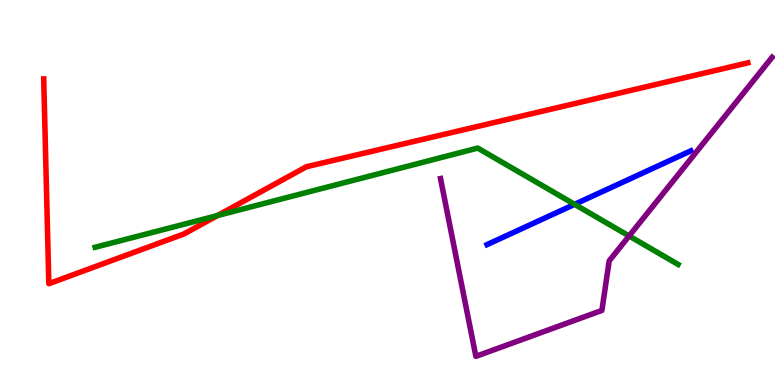[{'lines': ['blue', 'red'], 'intersections': []}, {'lines': ['green', 'red'], 'intersections': [{'x': 2.81, 'y': 4.4}]}, {'lines': ['purple', 'red'], 'intersections': []}, {'lines': ['blue', 'green'], 'intersections': [{'x': 7.41, 'y': 4.69}]}, {'lines': ['blue', 'purple'], 'intersections': []}, {'lines': ['green', 'purple'], 'intersections': [{'x': 8.12, 'y': 3.87}]}]